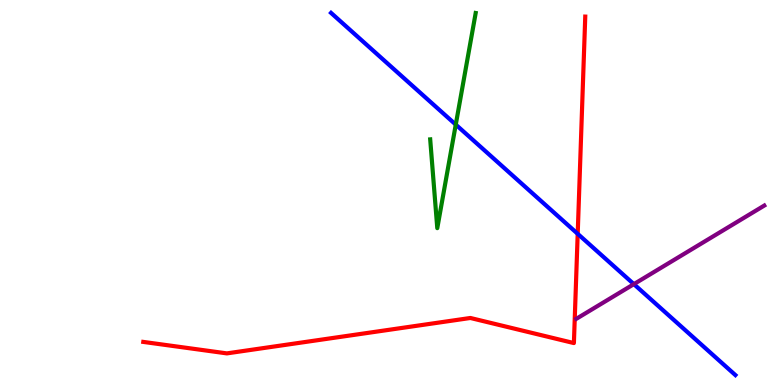[{'lines': ['blue', 'red'], 'intersections': [{'x': 7.45, 'y': 3.93}]}, {'lines': ['green', 'red'], 'intersections': []}, {'lines': ['purple', 'red'], 'intersections': []}, {'lines': ['blue', 'green'], 'intersections': [{'x': 5.88, 'y': 6.76}]}, {'lines': ['blue', 'purple'], 'intersections': [{'x': 8.18, 'y': 2.62}]}, {'lines': ['green', 'purple'], 'intersections': []}]